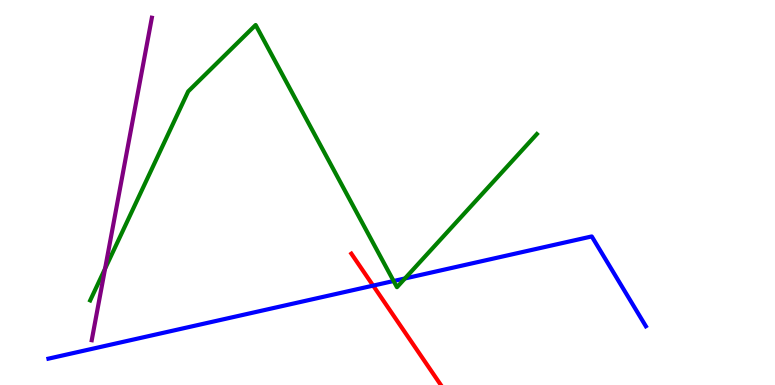[{'lines': ['blue', 'red'], 'intersections': [{'x': 4.81, 'y': 2.58}]}, {'lines': ['green', 'red'], 'intersections': []}, {'lines': ['purple', 'red'], 'intersections': []}, {'lines': ['blue', 'green'], 'intersections': [{'x': 5.08, 'y': 2.7}, {'x': 5.23, 'y': 2.77}]}, {'lines': ['blue', 'purple'], 'intersections': []}, {'lines': ['green', 'purple'], 'intersections': [{'x': 1.36, 'y': 3.02}]}]